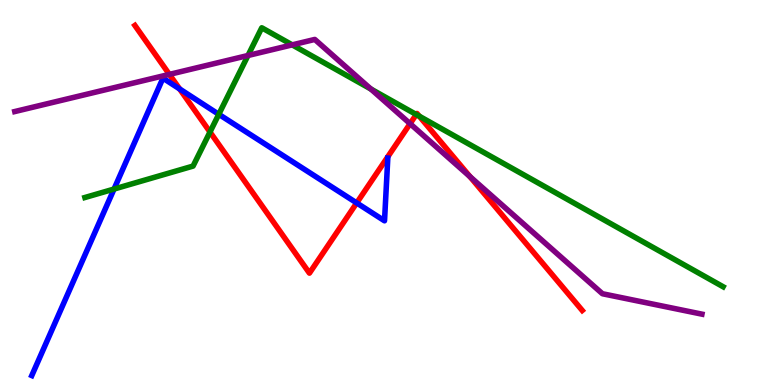[{'lines': ['blue', 'red'], 'intersections': [{'x': 2.32, 'y': 7.69}, {'x': 4.6, 'y': 4.73}]}, {'lines': ['green', 'red'], 'intersections': [{'x': 2.71, 'y': 6.57}, {'x': 5.37, 'y': 7.03}, {'x': 5.41, 'y': 6.98}]}, {'lines': ['purple', 'red'], 'intersections': [{'x': 2.19, 'y': 8.07}, {'x': 5.29, 'y': 6.79}, {'x': 6.06, 'y': 5.41}]}, {'lines': ['blue', 'green'], 'intersections': [{'x': 1.47, 'y': 5.09}, {'x': 2.82, 'y': 7.03}]}, {'lines': ['blue', 'purple'], 'intersections': []}, {'lines': ['green', 'purple'], 'intersections': [{'x': 3.2, 'y': 8.56}, {'x': 3.77, 'y': 8.83}, {'x': 4.79, 'y': 7.69}]}]